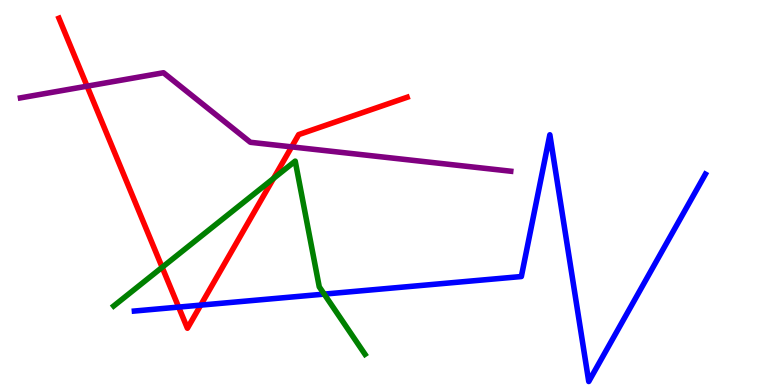[{'lines': ['blue', 'red'], 'intersections': [{'x': 2.31, 'y': 2.02}, {'x': 2.59, 'y': 2.07}]}, {'lines': ['green', 'red'], 'intersections': [{'x': 2.09, 'y': 3.06}, {'x': 3.53, 'y': 5.37}]}, {'lines': ['purple', 'red'], 'intersections': [{'x': 1.12, 'y': 7.76}, {'x': 3.76, 'y': 6.19}]}, {'lines': ['blue', 'green'], 'intersections': [{'x': 4.18, 'y': 2.36}]}, {'lines': ['blue', 'purple'], 'intersections': []}, {'lines': ['green', 'purple'], 'intersections': []}]